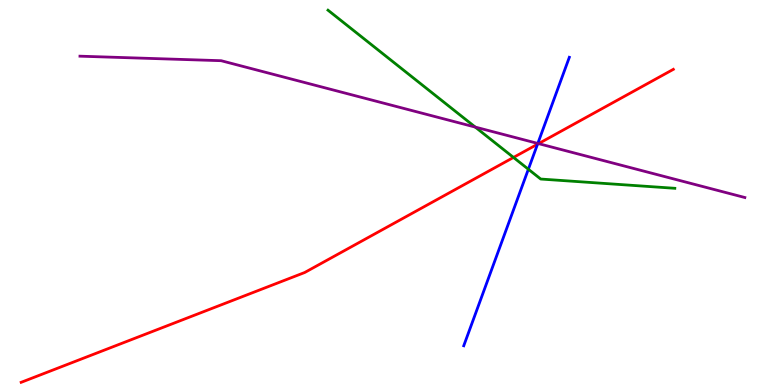[{'lines': ['blue', 'red'], 'intersections': [{'x': 6.94, 'y': 6.25}]}, {'lines': ['green', 'red'], 'intersections': [{'x': 6.63, 'y': 5.91}]}, {'lines': ['purple', 'red'], 'intersections': [{'x': 6.95, 'y': 6.27}]}, {'lines': ['blue', 'green'], 'intersections': [{'x': 6.82, 'y': 5.6}]}, {'lines': ['blue', 'purple'], 'intersections': [{'x': 6.94, 'y': 6.27}]}, {'lines': ['green', 'purple'], 'intersections': [{'x': 6.13, 'y': 6.7}]}]